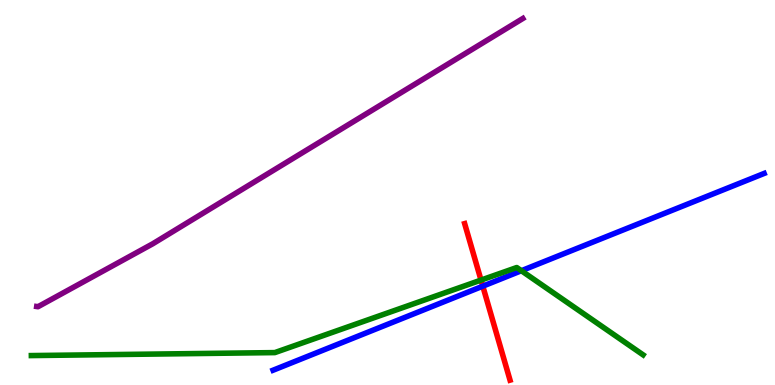[{'lines': ['blue', 'red'], 'intersections': [{'x': 6.23, 'y': 2.57}]}, {'lines': ['green', 'red'], 'intersections': [{'x': 6.21, 'y': 2.72}]}, {'lines': ['purple', 'red'], 'intersections': []}, {'lines': ['blue', 'green'], 'intersections': [{'x': 6.73, 'y': 2.97}]}, {'lines': ['blue', 'purple'], 'intersections': []}, {'lines': ['green', 'purple'], 'intersections': []}]